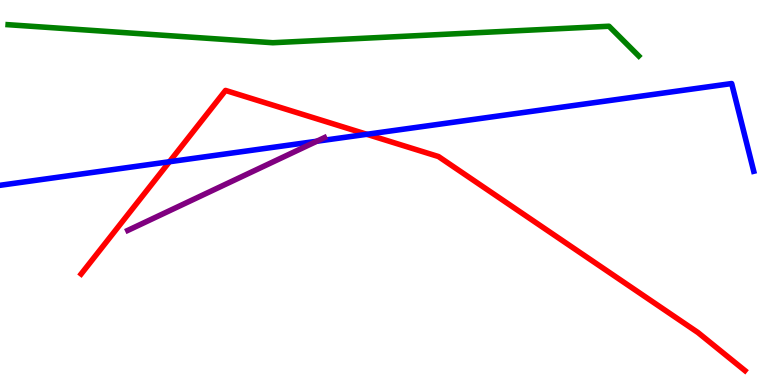[{'lines': ['blue', 'red'], 'intersections': [{'x': 2.19, 'y': 5.8}, {'x': 4.73, 'y': 6.51}]}, {'lines': ['green', 'red'], 'intersections': []}, {'lines': ['purple', 'red'], 'intersections': []}, {'lines': ['blue', 'green'], 'intersections': []}, {'lines': ['blue', 'purple'], 'intersections': [{'x': 4.09, 'y': 6.33}]}, {'lines': ['green', 'purple'], 'intersections': []}]